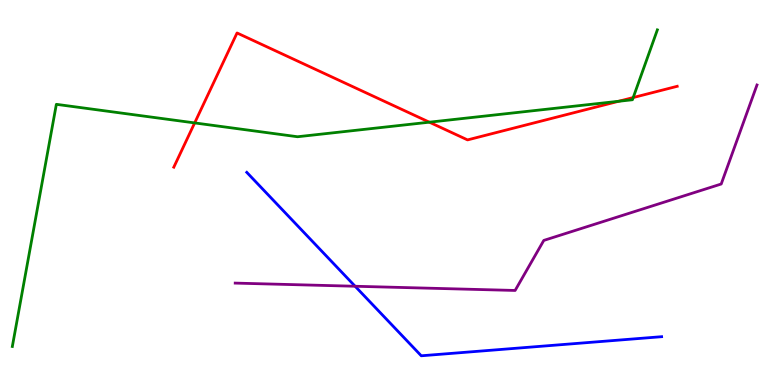[{'lines': ['blue', 'red'], 'intersections': []}, {'lines': ['green', 'red'], 'intersections': [{'x': 2.51, 'y': 6.81}, {'x': 5.54, 'y': 6.83}, {'x': 7.98, 'y': 7.37}, {'x': 8.17, 'y': 7.47}]}, {'lines': ['purple', 'red'], 'intersections': []}, {'lines': ['blue', 'green'], 'intersections': []}, {'lines': ['blue', 'purple'], 'intersections': [{'x': 4.58, 'y': 2.56}]}, {'lines': ['green', 'purple'], 'intersections': []}]